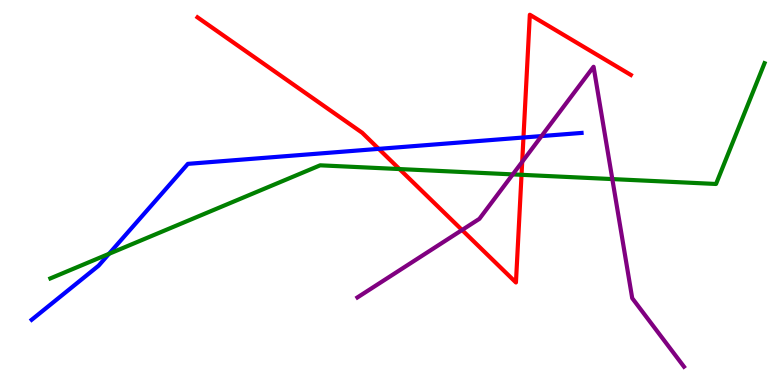[{'lines': ['blue', 'red'], 'intersections': [{'x': 4.89, 'y': 6.13}, {'x': 6.75, 'y': 6.43}]}, {'lines': ['green', 'red'], 'intersections': [{'x': 5.15, 'y': 5.61}, {'x': 6.73, 'y': 5.46}]}, {'lines': ['purple', 'red'], 'intersections': [{'x': 5.96, 'y': 4.03}, {'x': 6.74, 'y': 5.8}]}, {'lines': ['blue', 'green'], 'intersections': [{'x': 1.41, 'y': 3.41}]}, {'lines': ['blue', 'purple'], 'intersections': [{'x': 6.99, 'y': 6.47}]}, {'lines': ['green', 'purple'], 'intersections': [{'x': 6.62, 'y': 5.47}, {'x': 7.9, 'y': 5.35}]}]